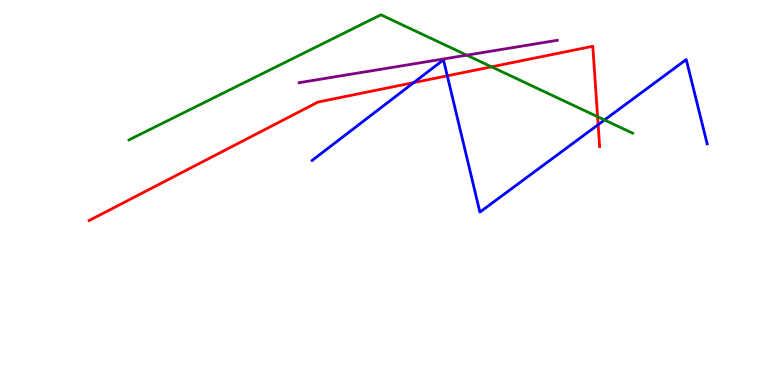[{'lines': ['blue', 'red'], 'intersections': [{'x': 5.34, 'y': 7.85}, {'x': 5.77, 'y': 8.03}, {'x': 7.72, 'y': 6.76}]}, {'lines': ['green', 'red'], 'intersections': [{'x': 6.34, 'y': 8.26}, {'x': 7.71, 'y': 6.97}]}, {'lines': ['purple', 'red'], 'intersections': []}, {'lines': ['blue', 'green'], 'intersections': [{'x': 7.8, 'y': 6.88}]}, {'lines': ['blue', 'purple'], 'intersections': []}, {'lines': ['green', 'purple'], 'intersections': [{'x': 6.02, 'y': 8.57}]}]